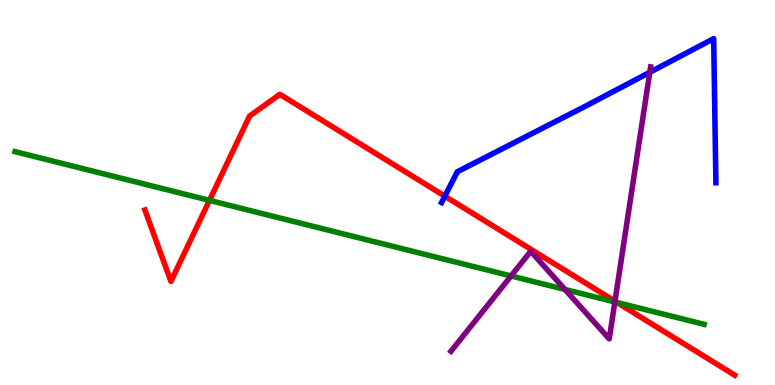[{'lines': ['blue', 'red'], 'intersections': [{'x': 5.74, 'y': 4.9}]}, {'lines': ['green', 'red'], 'intersections': [{'x': 2.7, 'y': 4.8}, {'x': 7.96, 'y': 2.14}]}, {'lines': ['purple', 'red'], 'intersections': [{'x': 7.94, 'y': 2.18}]}, {'lines': ['blue', 'green'], 'intersections': []}, {'lines': ['blue', 'purple'], 'intersections': [{'x': 8.38, 'y': 8.12}]}, {'lines': ['green', 'purple'], 'intersections': [{'x': 6.59, 'y': 2.83}, {'x': 7.29, 'y': 2.48}, {'x': 7.93, 'y': 2.16}]}]